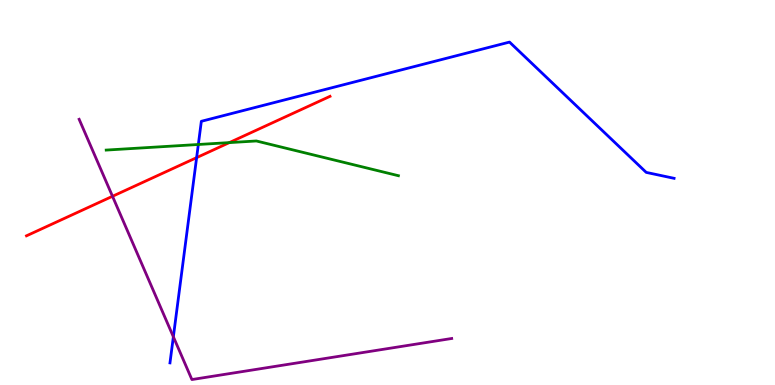[{'lines': ['blue', 'red'], 'intersections': [{'x': 2.54, 'y': 5.91}]}, {'lines': ['green', 'red'], 'intersections': [{'x': 2.96, 'y': 6.3}]}, {'lines': ['purple', 'red'], 'intersections': [{'x': 1.45, 'y': 4.9}]}, {'lines': ['blue', 'green'], 'intersections': [{'x': 2.56, 'y': 6.25}]}, {'lines': ['blue', 'purple'], 'intersections': [{'x': 2.24, 'y': 1.25}]}, {'lines': ['green', 'purple'], 'intersections': []}]